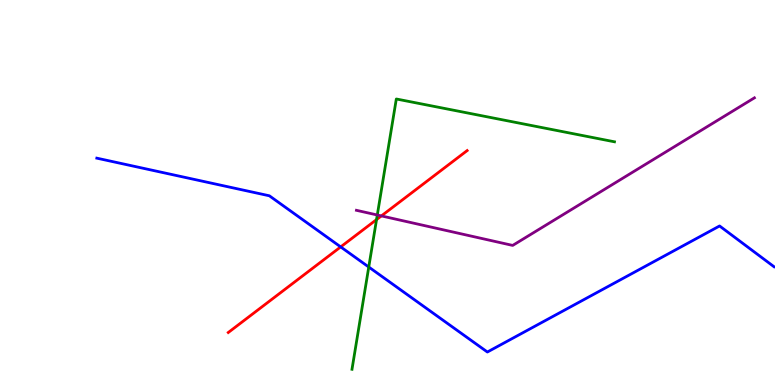[{'lines': ['blue', 'red'], 'intersections': [{'x': 4.4, 'y': 3.59}]}, {'lines': ['green', 'red'], 'intersections': [{'x': 4.86, 'y': 4.3}]}, {'lines': ['purple', 'red'], 'intersections': [{'x': 4.92, 'y': 4.39}]}, {'lines': ['blue', 'green'], 'intersections': [{'x': 4.76, 'y': 3.06}]}, {'lines': ['blue', 'purple'], 'intersections': []}, {'lines': ['green', 'purple'], 'intersections': [{'x': 4.87, 'y': 4.42}]}]